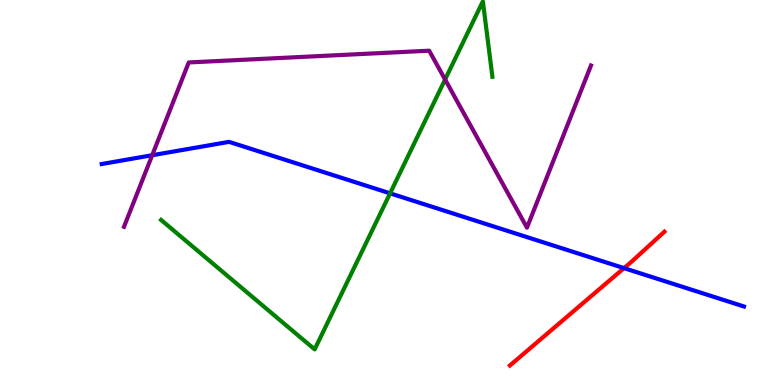[{'lines': ['blue', 'red'], 'intersections': [{'x': 8.05, 'y': 3.04}]}, {'lines': ['green', 'red'], 'intersections': []}, {'lines': ['purple', 'red'], 'intersections': []}, {'lines': ['blue', 'green'], 'intersections': [{'x': 5.03, 'y': 4.98}]}, {'lines': ['blue', 'purple'], 'intersections': [{'x': 1.96, 'y': 5.97}]}, {'lines': ['green', 'purple'], 'intersections': [{'x': 5.74, 'y': 7.93}]}]